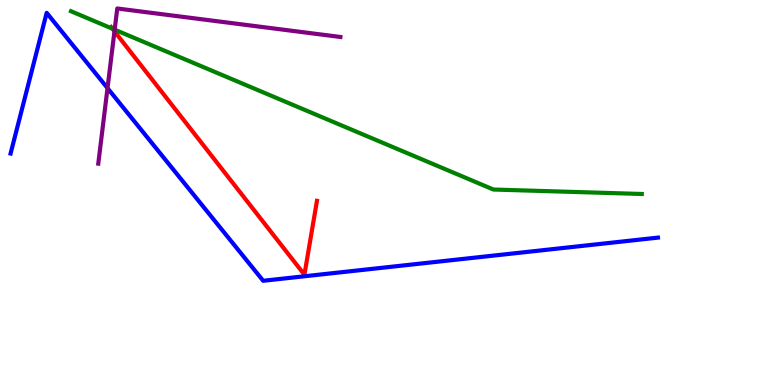[{'lines': ['blue', 'red'], 'intersections': []}, {'lines': ['green', 'red'], 'intersections': [{'x': 1.45, 'y': 9.25}]}, {'lines': ['purple', 'red'], 'intersections': [{'x': 1.48, 'y': 9.19}]}, {'lines': ['blue', 'green'], 'intersections': []}, {'lines': ['blue', 'purple'], 'intersections': [{'x': 1.39, 'y': 7.71}]}, {'lines': ['green', 'purple'], 'intersections': [{'x': 1.48, 'y': 9.23}]}]